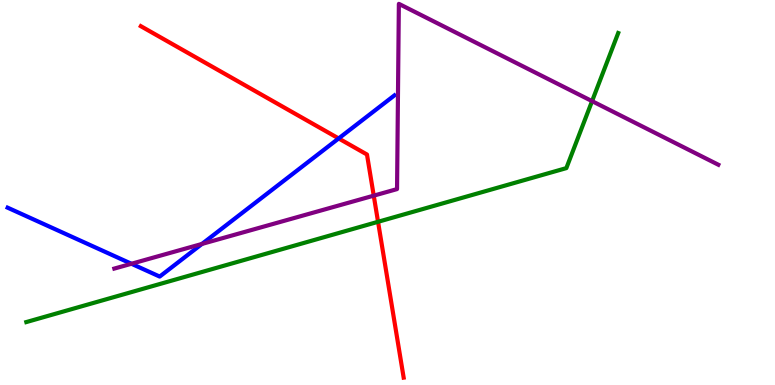[{'lines': ['blue', 'red'], 'intersections': [{'x': 4.37, 'y': 6.4}]}, {'lines': ['green', 'red'], 'intersections': [{'x': 4.88, 'y': 4.24}]}, {'lines': ['purple', 'red'], 'intersections': [{'x': 4.82, 'y': 4.92}]}, {'lines': ['blue', 'green'], 'intersections': []}, {'lines': ['blue', 'purple'], 'intersections': [{'x': 1.7, 'y': 3.15}, {'x': 2.61, 'y': 3.66}]}, {'lines': ['green', 'purple'], 'intersections': [{'x': 7.64, 'y': 7.37}]}]